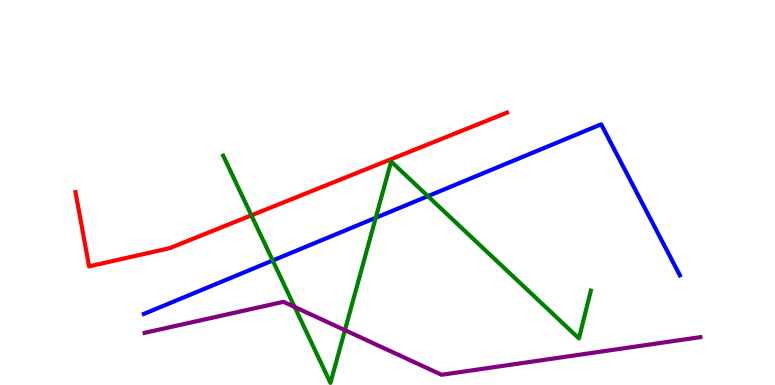[{'lines': ['blue', 'red'], 'intersections': []}, {'lines': ['green', 'red'], 'intersections': [{'x': 3.24, 'y': 4.41}]}, {'lines': ['purple', 'red'], 'intersections': []}, {'lines': ['blue', 'green'], 'intersections': [{'x': 3.52, 'y': 3.23}, {'x': 4.85, 'y': 4.34}, {'x': 5.52, 'y': 4.9}]}, {'lines': ['blue', 'purple'], 'intersections': []}, {'lines': ['green', 'purple'], 'intersections': [{'x': 3.8, 'y': 2.03}, {'x': 4.45, 'y': 1.42}]}]